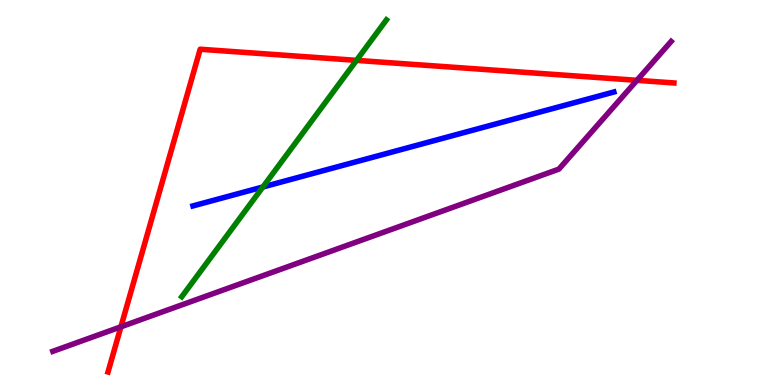[{'lines': ['blue', 'red'], 'intersections': []}, {'lines': ['green', 'red'], 'intersections': [{'x': 4.6, 'y': 8.43}]}, {'lines': ['purple', 'red'], 'intersections': [{'x': 1.56, 'y': 1.51}, {'x': 8.22, 'y': 7.91}]}, {'lines': ['blue', 'green'], 'intersections': [{'x': 3.39, 'y': 5.14}]}, {'lines': ['blue', 'purple'], 'intersections': []}, {'lines': ['green', 'purple'], 'intersections': []}]